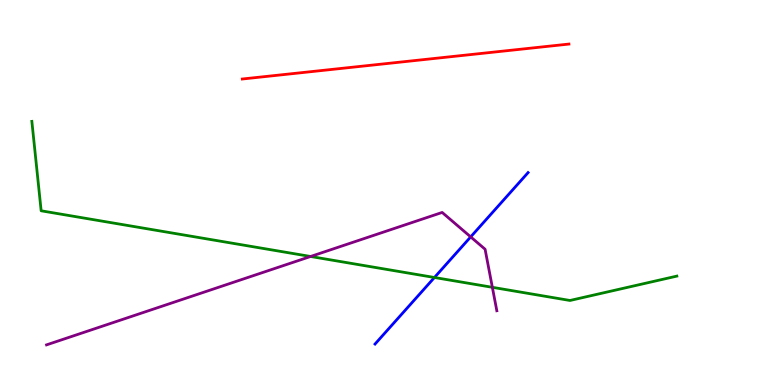[{'lines': ['blue', 'red'], 'intersections': []}, {'lines': ['green', 'red'], 'intersections': []}, {'lines': ['purple', 'red'], 'intersections': []}, {'lines': ['blue', 'green'], 'intersections': [{'x': 5.61, 'y': 2.79}]}, {'lines': ['blue', 'purple'], 'intersections': [{'x': 6.07, 'y': 3.85}]}, {'lines': ['green', 'purple'], 'intersections': [{'x': 4.01, 'y': 3.34}, {'x': 6.35, 'y': 2.54}]}]